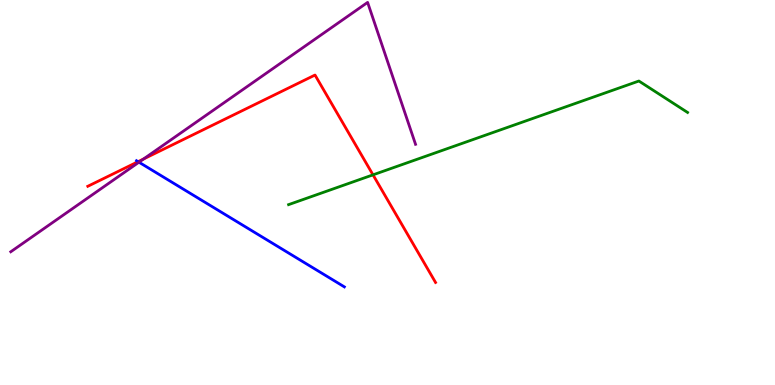[{'lines': ['blue', 'red'], 'intersections': [{'x': 1.78, 'y': 5.8}]}, {'lines': ['green', 'red'], 'intersections': [{'x': 4.81, 'y': 5.46}]}, {'lines': ['purple', 'red'], 'intersections': [{'x': 1.85, 'y': 5.87}]}, {'lines': ['blue', 'green'], 'intersections': []}, {'lines': ['blue', 'purple'], 'intersections': [{'x': 1.79, 'y': 5.79}]}, {'lines': ['green', 'purple'], 'intersections': []}]